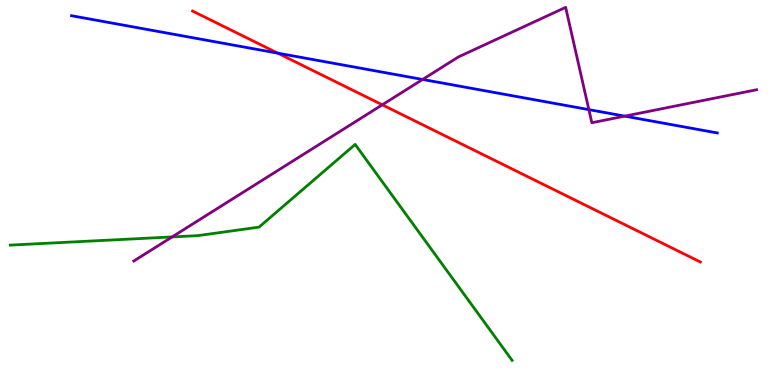[{'lines': ['blue', 'red'], 'intersections': [{'x': 3.58, 'y': 8.62}]}, {'lines': ['green', 'red'], 'intersections': []}, {'lines': ['purple', 'red'], 'intersections': [{'x': 4.93, 'y': 7.28}]}, {'lines': ['blue', 'green'], 'intersections': []}, {'lines': ['blue', 'purple'], 'intersections': [{'x': 5.45, 'y': 7.94}, {'x': 7.6, 'y': 7.15}, {'x': 8.06, 'y': 6.98}]}, {'lines': ['green', 'purple'], 'intersections': [{'x': 2.22, 'y': 3.85}]}]